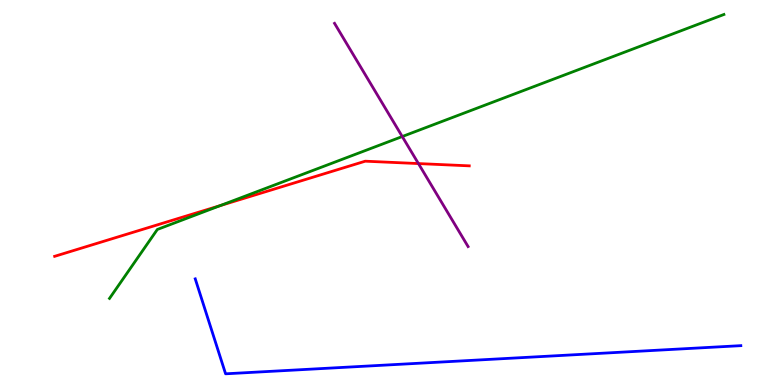[{'lines': ['blue', 'red'], 'intersections': []}, {'lines': ['green', 'red'], 'intersections': [{'x': 2.84, 'y': 4.66}]}, {'lines': ['purple', 'red'], 'intersections': [{'x': 5.4, 'y': 5.75}]}, {'lines': ['blue', 'green'], 'intersections': []}, {'lines': ['blue', 'purple'], 'intersections': []}, {'lines': ['green', 'purple'], 'intersections': [{'x': 5.19, 'y': 6.45}]}]